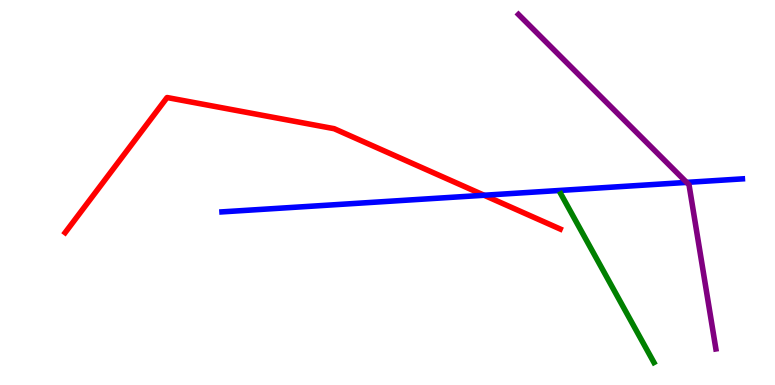[{'lines': ['blue', 'red'], 'intersections': [{'x': 6.25, 'y': 4.93}]}, {'lines': ['green', 'red'], 'intersections': []}, {'lines': ['purple', 'red'], 'intersections': []}, {'lines': ['blue', 'green'], 'intersections': []}, {'lines': ['blue', 'purple'], 'intersections': [{'x': 8.86, 'y': 5.26}]}, {'lines': ['green', 'purple'], 'intersections': []}]